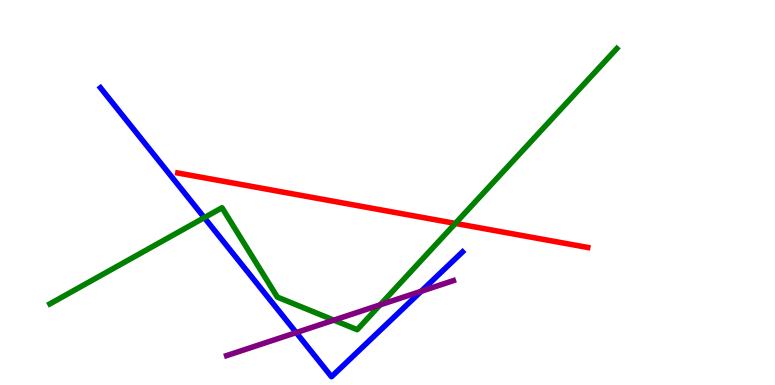[{'lines': ['blue', 'red'], 'intersections': []}, {'lines': ['green', 'red'], 'intersections': [{'x': 5.88, 'y': 4.2}]}, {'lines': ['purple', 'red'], 'intersections': []}, {'lines': ['blue', 'green'], 'intersections': [{'x': 2.64, 'y': 4.35}]}, {'lines': ['blue', 'purple'], 'intersections': [{'x': 3.82, 'y': 1.36}, {'x': 5.43, 'y': 2.43}]}, {'lines': ['green', 'purple'], 'intersections': [{'x': 4.31, 'y': 1.68}, {'x': 4.91, 'y': 2.08}]}]